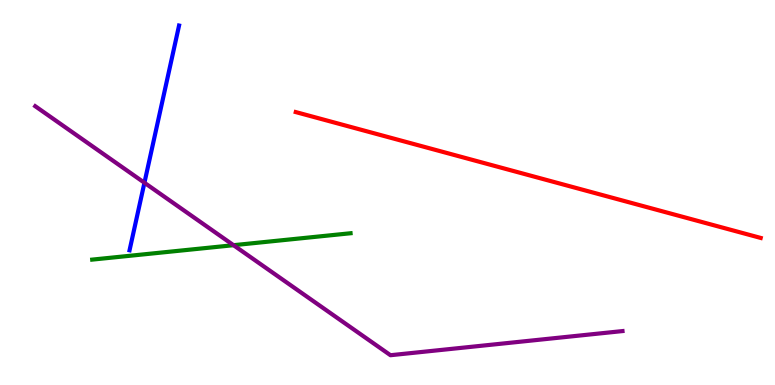[{'lines': ['blue', 'red'], 'intersections': []}, {'lines': ['green', 'red'], 'intersections': []}, {'lines': ['purple', 'red'], 'intersections': []}, {'lines': ['blue', 'green'], 'intersections': []}, {'lines': ['blue', 'purple'], 'intersections': [{'x': 1.86, 'y': 5.25}]}, {'lines': ['green', 'purple'], 'intersections': [{'x': 3.01, 'y': 3.63}]}]